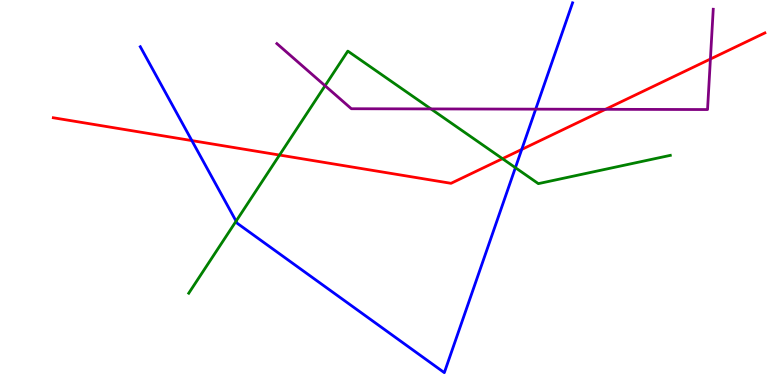[{'lines': ['blue', 'red'], 'intersections': [{'x': 2.48, 'y': 6.35}, {'x': 6.73, 'y': 6.12}]}, {'lines': ['green', 'red'], 'intersections': [{'x': 3.61, 'y': 5.97}, {'x': 6.48, 'y': 5.88}]}, {'lines': ['purple', 'red'], 'intersections': [{'x': 7.81, 'y': 7.16}, {'x': 9.17, 'y': 8.47}]}, {'lines': ['blue', 'green'], 'intersections': [{'x': 3.05, 'y': 4.26}, {'x': 6.65, 'y': 5.64}]}, {'lines': ['blue', 'purple'], 'intersections': [{'x': 6.91, 'y': 7.16}]}, {'lines': ['green', 'purple'], 'intersections': [{'x': 4.19, 'y': 7.77}, {'x': 5.56, 'y': 7.17}]}]